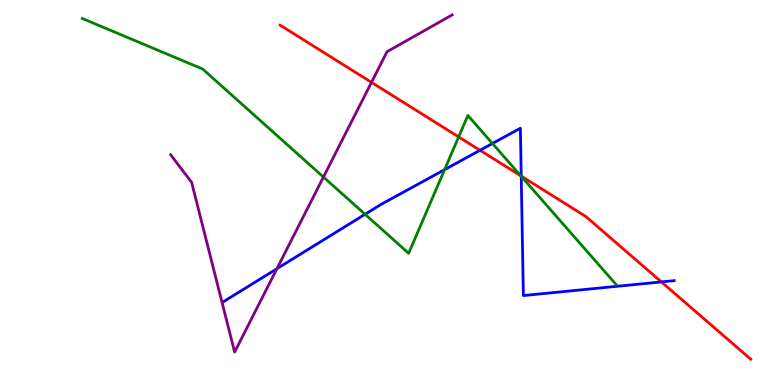[{'lines': ['blue', 'red'], 'intersections': [{'x': 6.19, 'y': 6.1}, {'x': 6.73, 'y': 5.43}, {'x': 8.53, 'y': 2.68}]}, {'lines': ['green', 'red'], 'intersections': [{'x': 5.92, 'y': 6.44}, {'x': 6.72, 'y': 5.43}]}, {'lines': ['purple', 'red'], 'intersections': [{'x': 4.79, 'y': 7.86}]}, {'lines': ['blue', 'green'], 'intersections': [{'x': 4.71, 'y': 4.43}, {'x': 5.74, 'y': 5.59}, {'x': 6.35, 'y': 6.27}, {'x': 6.73, 'y': 5.42}]}, {'lines': ['blue', 'purple'], 'intersections': [{'x': 3.57, 'y': 3.02}]}, {'lines': ['green', 'purple'], 'intersections': [{'x': 4.17, 'y': 5.4}]}]